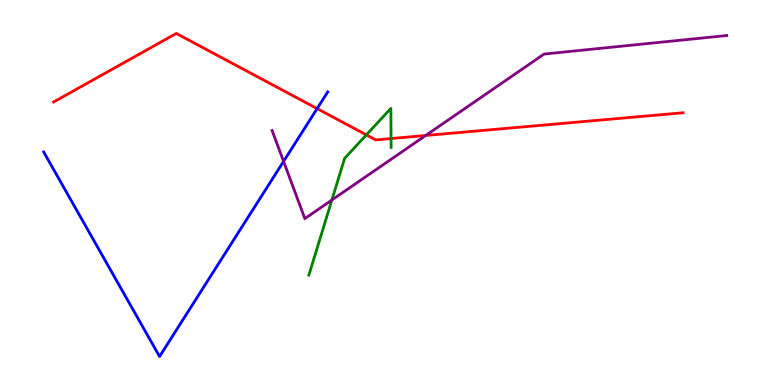[{'lines': ['blue', 'red'], 'intersections': [{'x': 4.09, 'y': 7.18}]}, {'lines': ['green', 'red'], 'intersections': [{'x': 4.73, 'y': 6.5}, {'x': 5.05, 'y': 6.4}]}, {'lines': ['purple', 'red'], 'intersections': [{'x': 5.49, 'y': 6.48}]}, {'lines': ['blue', 'green'], 'intersections': []}, {'lines': ['blue', 'purple'], 'intersections': [{'x': 3.66, 'y': 5.81}]}, {'lines': ['green', 'purple'], 'intersections': [{'x': 4.28, 'y': 4.8}]}]